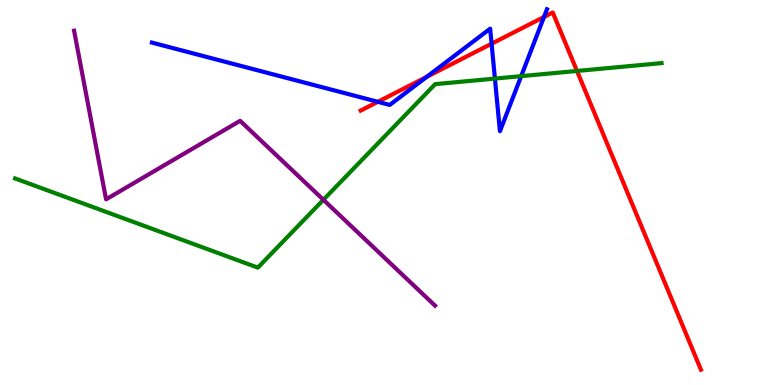[{'lines': ['blue', 'red'], 'intersections': [{'x': 4.88, 'y': 7.36}, {'x': 5.51, 'y': 8.0}, {'x': 6.34, 'y': 8.86}, {'x': 7.02, 'y': 9.56}]}, {'lines': ['green', 'red'], 'intersections': [{'x': 7.45, 'y': 8.16}]}, {'lines': ['purple', 'red'], 'intersections': []}, {'lines': ['blue', 'green'], 'intersections': [{'x': 6.39, 'y': 7.96}, {'x': 6.72, 'y': 8.02}]}, {'lines': ['blue', 'purple'], 'intersections': []}, {'lines': ['green', 'purple'], 'intersections': [{'x': 4.17, 'y': 4.81}]}]